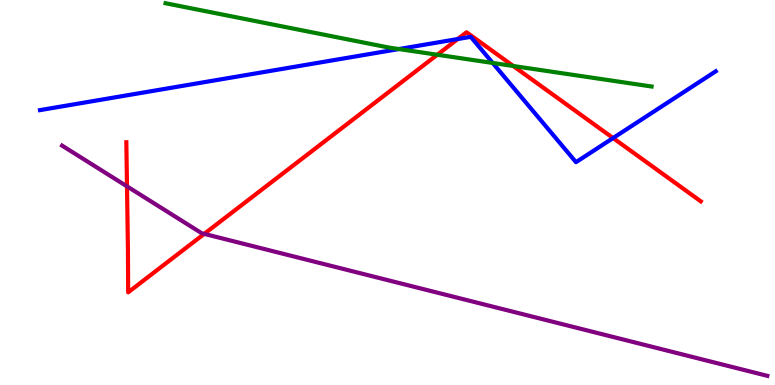[{'lines': ['blue', 'red'], 'intersections': [{'x': 5.91, 'y': 8.99}, {'x': 7.91, 'y': 6.41}]}, {'lines': ['green', 'red'], 'intersections': [{'x': 5.64, 'y': 8.58}, {'x': 6.62, 'y': 8.29}]}, {'lines': ['purple', 'red'], 'intersections': [{'x': 1.64, 'y': 5.16}, {'x': 2.64, 'y': 3.93}]}, {'lines': ['blue', 'green'], 'intersections': [{'x': 5.15, 'y': 8.73}, {'x': 6.36, 'y': 8.36}]}, {'lines': ['blue', 'purple'], 'intersections': []}, {'lines': ['green', 'purple'], 'intersections': []}]